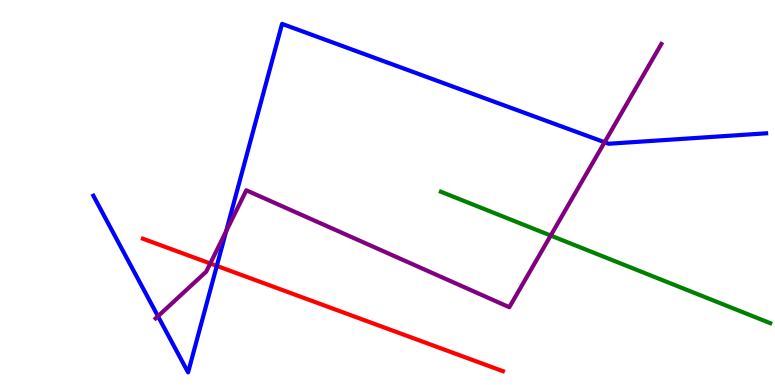[{'lines': ['blue', 'red'], 'intersections': [{'x': 2.8, 'y': 3.09}]}, {'lines': ['green', 'red'], 'intersections': []}, {'lines': ['purple', 'red'], 'intersections': [{'x': 2.71, 'y': 3.16}]}, {'lines': ['blue', 'green'], 'intersections': []}, {'lines': ['blue', 'purple'], 'intersections': [{'x': 2.04, 'y': 1.79}, {'x': 2.92, 'y': 3.99}, {'x': 7.8, 'y': 6.31}]}, {'lines': ['green', 'purple'], 'intersections': [{'x': 7.11, 'y': 3.88}]}]